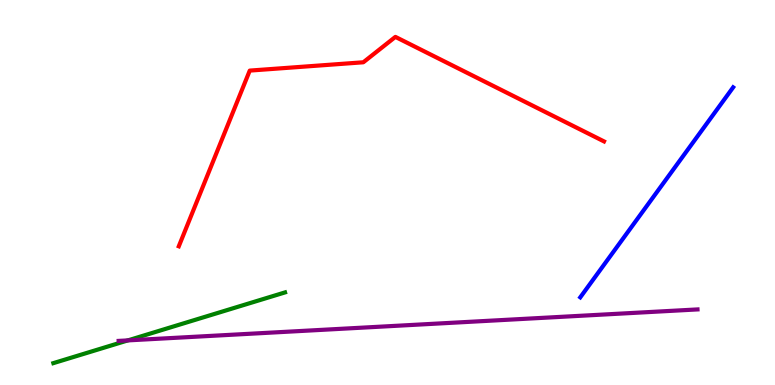[{'lines': ['blue', 'red'], 'intersections': []}, {'lines': ['green', 'red'], 'intersections': []}, {'lines': ['purple', 'red'], 'intersections': []}, {'lines': ['blue', 'green'], 'intersections': []}, {'lines': ['blue', 'purple'], 'intersections': []}, {'lines': ['green', 'purple'], 'intersections': [{'x': 1.65, 'y': 1.16}]}]